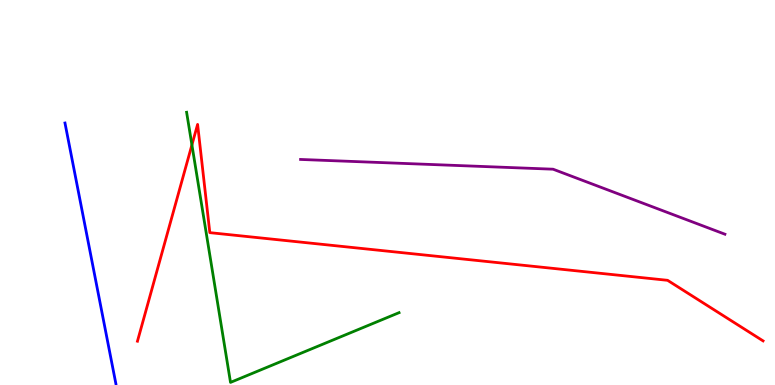[{'lines': ['blue', 'red'], 'intersections': []}, {'lines': ['green', 'red'], 'intersections': [{'x': 2.48, 'y': 6.24}]}, {'lines': ['purple', 'red'], 'intersections': []}, {'lines': ['blue', 'green'], 'intersections': []}, {'lines': ['blue', 'purple'], 'intersections': []}, {'lines': ['green', 'purple'], 'intersections': []}]